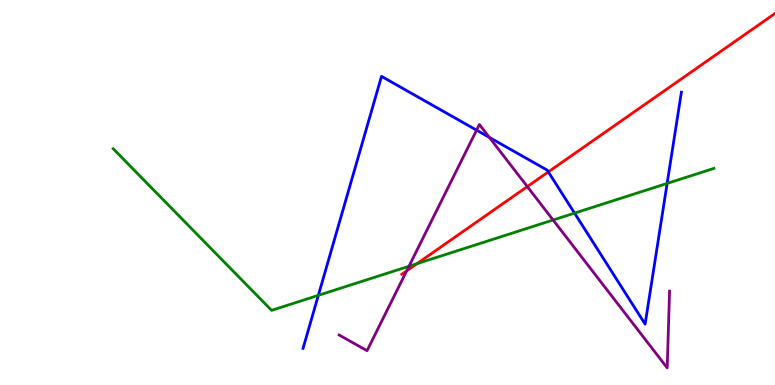[{'lines': ['blue', 'red'], 'intersections': [{'x': 7.08, 'y': 5.54}]}, {'lines': ['green', 'red'], 'intersections': [{'x': 5.38, 'y': 3.15}]}, {'lines': ['purple', 'red'], 'intersections': [{'x': 5.25, 'y': 2.96}, {'x': 6.8, 'y': 5.15}]}, {'lines': ['blue', 'green'], 'intersections': [{'x': 4.11, 'y': 2.33}, {'x': 7.41, 'y': 4.46}, {'x': 8.61, 'y': 5.24}]}, {'lines': ['blue', 'purple'], 'intersections': [{'x': 6.15, 'y': 6.62}, {'x': 6.31, 'y': 6.43}]}, {'lines': ['green', 'purple'], 'intersections': [{'x': 5.28, 'y': 3.08}, {'x': 7.14, 'y': 4.29}]}]